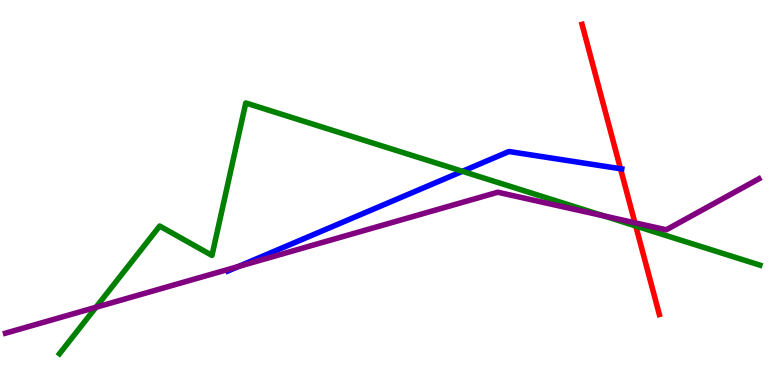[{'lines': ['blue', 'red'], 'intersections': [{'x': 8.01, 'y': 5.62}]}, {'lines': ['green', 'red'], 'intersections': [{'x': 8.2, 'y': 4.13}]}, {'lines': ['purple', 'red'], 'intersections': [{'x': 8.19, 'y': 4.21}]}, {'lines': ['blue', 'green'], 'intersections': [{'x': 5.97, 'y': 5.55}]}, {'lines': ['blue', 'purple'], 'intersections': [{'x': 3.08, 'y': 3.08}]}, {'lines': ['green', 'purple'], 'intersections': [{'x': 1.24, 'y': 2.02}, {'x': 7.79, 'y': 4.39}]}]